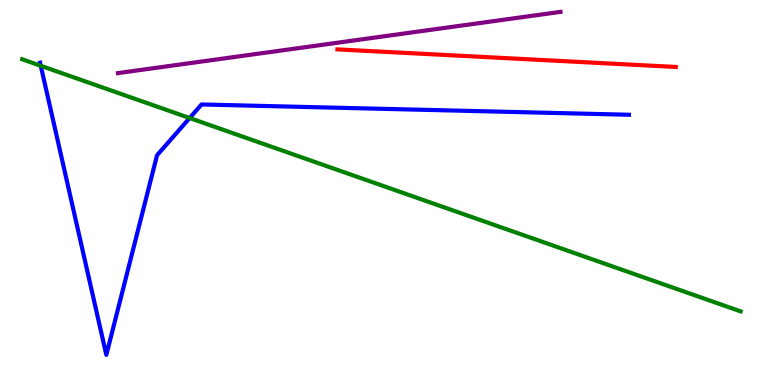[{'lines': ['blue', 'red'], 'intersections': []}, {'lines': ['green', 'red'], 'intersections': []}, {'lines': ['purple', 'red'], 'intersections': []}, {'lines': ['blue', 'green'], 'intersections': [{'x': 0.526, 'y': 8.29}, {'x': 2.45, 'y': 6.93}]}, {'lines': ['blue', 'purple'], 'intersections': []}, {'lines': ['green', 'purple'], 'intersections': []}]